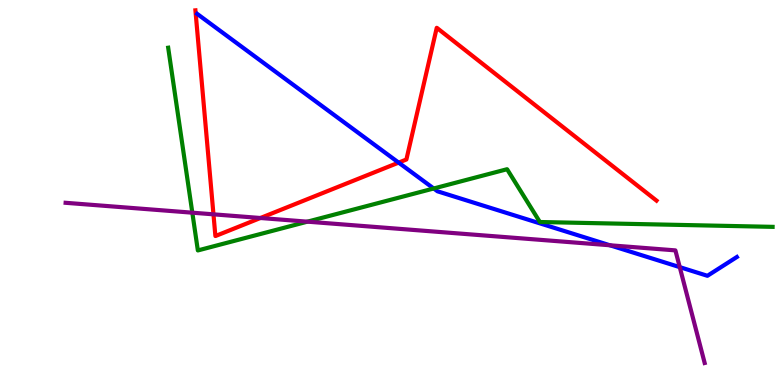[{'lines': ['blue', 'red'], 'intersections': [{'x': 5.14, 'y': 5.78}]}, {'lines': ['green', 'red'], 'intersections': []}, {'lines': ['purple', 'red'], 'intersections': [{'x': 2.75, 'y': 4.43}, {'x': 3.36, 'y': 4.34}]}, {'lines': ['blue', 'green'], 'intersections': [{'x': 5.6, 'y': 5.1}]}, {'lines': ['blue', 'purple'], 'intersections': [{'x': 7.87, 'y': 3.63}, {'x': 8.77, 'y': 3.06}]}, {'lines': ['green', 'purple'], 'intersections': [{'x': 2.48, 'y': 4.48}, {'x': 3.97, 'y': 4.24}]}]